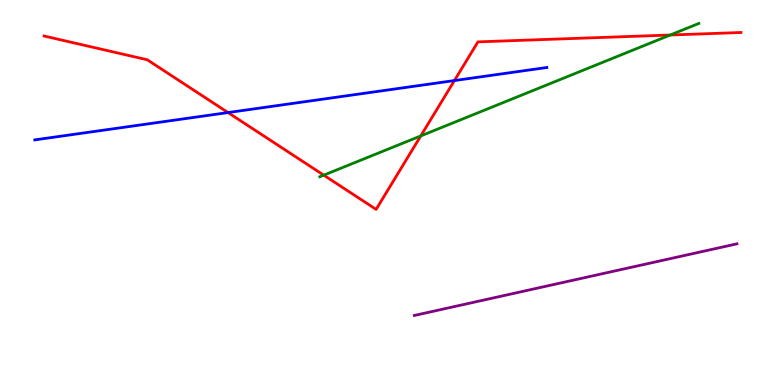[{'lines': ['blue', 'red'], 'intersections': [{'x': 2.94, 'y': 7.08}, {'x': 5.86, 'y': 7.91}]}, {'lines': ['green', 'red'], 'intersections': [{'x': 4.18, 'y': 5.45}, {'x': 5.43, 'y': 6.47}, {'x': 8.65, 'y': 9.09}]}, {'lines': ['purple', 'red'], 'intersections': []}, {'lines': ['blue', 'green'], 'intersections': []}, {'lines': ['blue', 'purple'], 'intersections': []}, {'lines': ['green', 'purple'], 'intersections': []}]